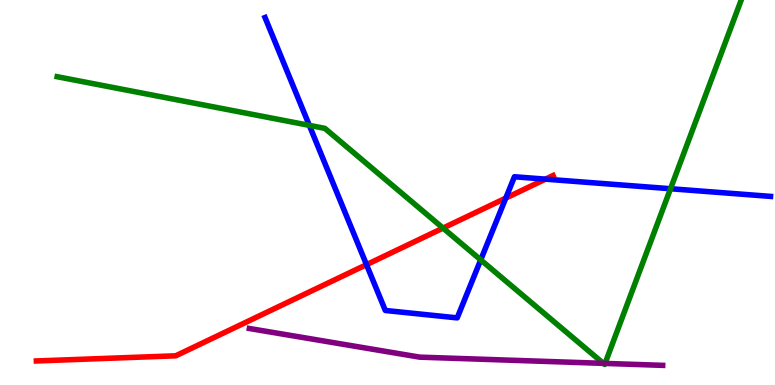[{'lines': ['blue', 'red'], 'intersections': [{'x': 4.73, 'y': 3.13}, {'x': 6.53, 'y': 4.85}, {'x': 7.04, 'y': 5.35}]}, {'lines': ['green', 'red'], 'intersections': [{'x': 5.72, 'y': 4.08}]}, {'lines': ['purple', 'red'], 'intersections': []}, {'lines': ['blue', 'green'], 'intersections': [{'x': 3.99, 'y': 6.74}, {'x': 6.2, 'y': 3.25}, {'x': 8.65, 'y': 5.1}]}, {'lines': ['blue', 'purple'], 'intersections': []}, {'lines': ['green', 'purple'], 'intersections': [{'x': 7.79, 'y': 0.562}, {'x': 7.81, 'y': 0.561}]}]